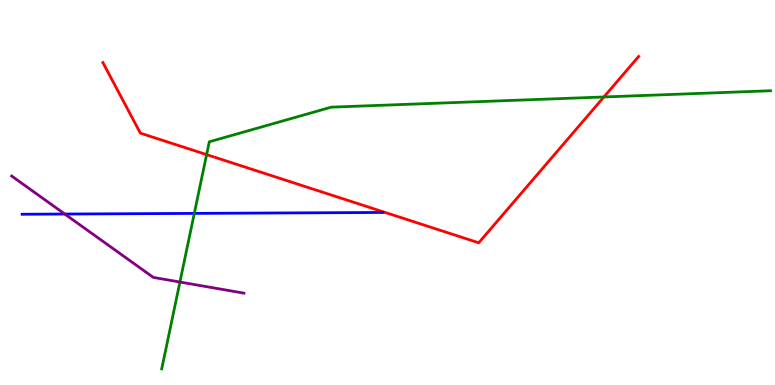[{'lines': ['blue', 'red'], 'intersections': []}, {'lines': ['green', 'red'], 'intersections': [{'x': 2.67, 'y': 5.98}, {'x': 7.79, 'y': 7.48}]}, {'lines': ['purple', 'red'], 'intersections': []}, {'lines': ['blue', 'green'], 'intersections': [{'x': 2.51, 'y': 4.46}]}, {'lines': ['blue', 'purple'], 'intersections': [{'x': 0.836, 'y': 4.44}]}, {'lines': ['green', 'purple'], 'intersections': [{'x': 2.32, 'y': 2.67}]}]